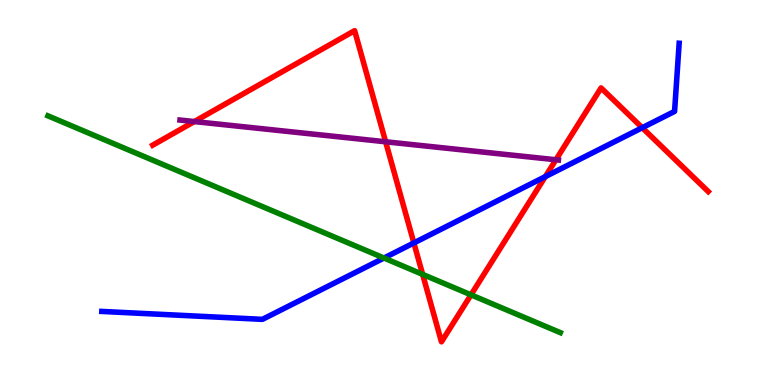[{'lines': ['blue', 'red'], 'intersections': [{'x': 5.34, 'y': 3.69}, {'x': 7.04, 'y': 5.41}, {'x': 8.29, 'y': 6.68}]}, {'lines': ['green', 'red'], 'intersections': [{'x': 5.45, 'y': 2.87}, {'x': 6.08, 'y': 2.34}]}, {'lines': ['purple', 'red'], 'intersections': [{'x': 2.51, 'y': 6.84}, {'x': 4.98, 'y': 6.32}, {'x': 7.17, 'y': 5.85}]}, {'lines': ['blue', 'green'], 'intersections': [{'x': 4.95, 'y': 3.3}]}, {'lines': ['blue', 'purple'], 'intersections': []}, {'lines': ['green', 'purple'], 'intersections': []}]